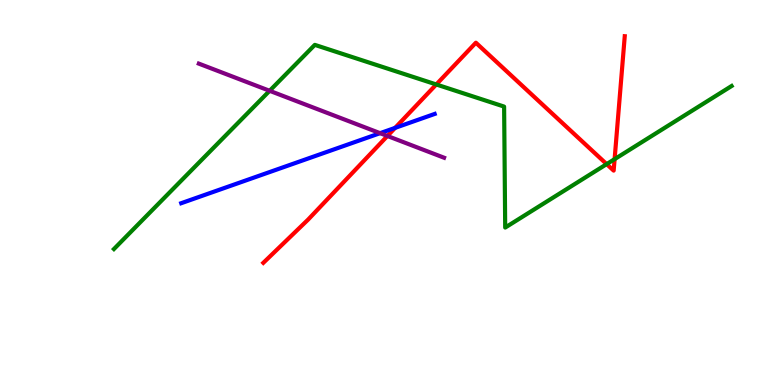[{'lines': ['blue', 'red'], 'intersections': [{'x': 5.1, 'y': 6.68}]}, {'lines': ['green', 'red'], 'intersections': [{'x': 5.63, 'y': 7.81}, {'x': 7.83, 'y': 5.74}, {'x': 7.93, 'y': 5.87}]}, {'lines': ['purple', 'red'], 'intersections': [{'x': 5.0, 'y': 6.47}]}, {'lines': ['blue', 'green'], 'intersections': []}, {'lines': ['blue', 'purple'], 'intersections': [{'x': 4.9, 'y': 6.54}]}, {'lines': ['green', 'purple'], 'intersections': [{'x': 3.48, 'y': 7.64}]}]